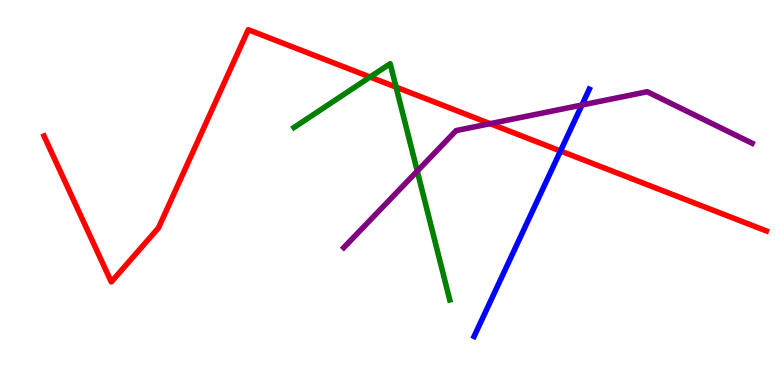[{'lines': ['blue', 'red'], 'intersections': [{'x': 7.23, 'y': 6.08}]}, {'lines': ['green', 'red'], 'intersections': [{'x': 4.78, 'y': 8.0}, {'x': 5.11, 'y': 7.74}]}, {'lines': ['purple', 'red'], 'intersections': [{'x': 6.32, 'y': 6.79}]}, {'lines': ['blue', 'green'], 'intersections': []}, {'lines': ['blue', 'purple'], 'intersections': [{'x': 7.51, 'y': 7.27}]}, {'lines': ['green', 'purple'], 'intersections': [{'x': 5.38, 'y': 5.56}]}]